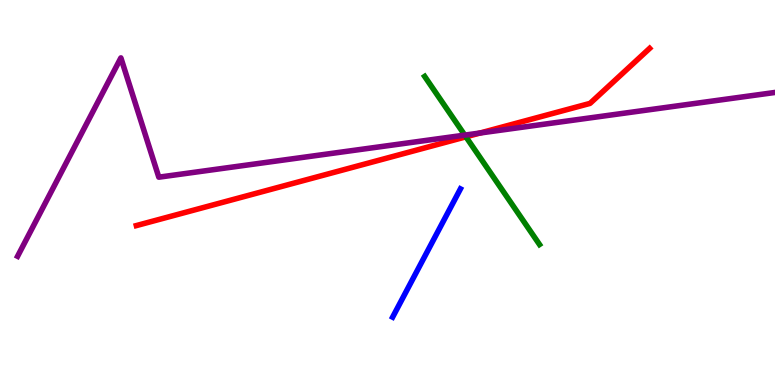[{'lines': ['blue', 'red'], 'intersections': []}, {'lines': ['green', 'red'], 'intersections': [{'x': 6.01, 'y': 6.45}]}, {'lines': ['purple', 'red'], 'intersections': [{'x': 6.19, 'y': 6.55}]}, {'lines': ['blue', 'green'], 'intersections': []}, {'lines': ['blue', 'purple'], 'intersections': []}, {'lines': ['green', 'purple'], 'intersections': [{'x': 6.0, 'y': 6.49}]}]